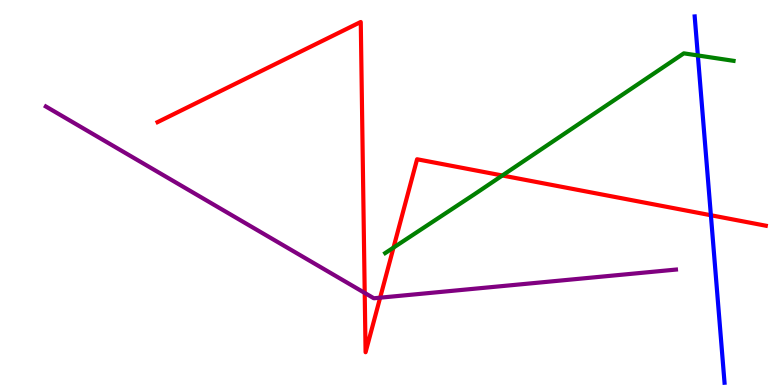[{'lines': ['blue', 'red'], 'intersections': [{'x': 9.17, 'y': 4.41}]}, {'lines': ['green', 'red'], 'intersections': [{'x': 5.08, 'y': 3.57}, {'x': 6.48, 'y': 5.44}]}, {'lines': ['purple', 'red'], 'intersections': [{'x': 4.71, 'y': 2.39}, {'x': 4.91, 'y': 2.27}]}, {'lines': ['blue', 'green'], 'intersections': [{'x': 9.0, 'y': 8.56}]}, {'lines': ['blue', 'purple'], 'intersections': []}, {'lines': ['green', 'purple'], 'intersections': []}]